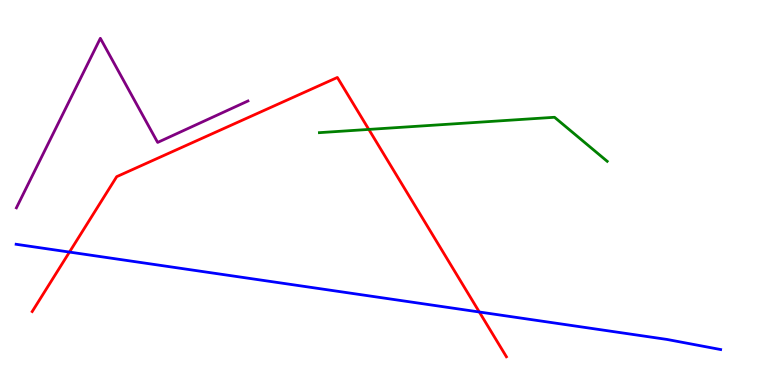[{'lines': ['blue', 'red'], 'intersections': [{'x': 0.896, 'y': 3.45}, {'x': 6.18, 'y': 1.9}]}, {'lines': ['green', 'red'], 'intersections': [{'x': 4.76, 'y': 6.64}]}, {'lines': ['purple', 'red'], 'intersections': []}, {'lines': ['blue', 'green'], 'intersections': []}, {'lines': ['blue', 'purple'], 'intersections': []}, {'lines': ['green', 'purple'], 'intersections': []}]